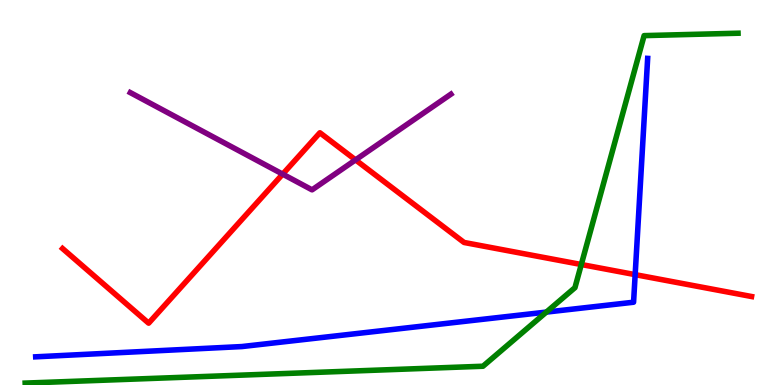[{'lines': ['blue', 'red'], 'intersections': [{'x': 8.2, 'y': 2.87}]}, {'lines': ['green', 'red'], 'intersections': [{'x': 7.5, 'y': 3.13}]}, {'lines': ['purple', 'red'], 'intersections': [{'x': 3.65, 'y': 5.48}, {'x': 4.59, 'y': 5.85}]}, {'lines': ['blue', 'green'], 'intersections': [{'x': 7.05, 'y': 1.89}]}, {'lines': ['blue', 'purple'], 'intersections': []}, {'lines': ['green', 'purple'], 'intersections': []}]